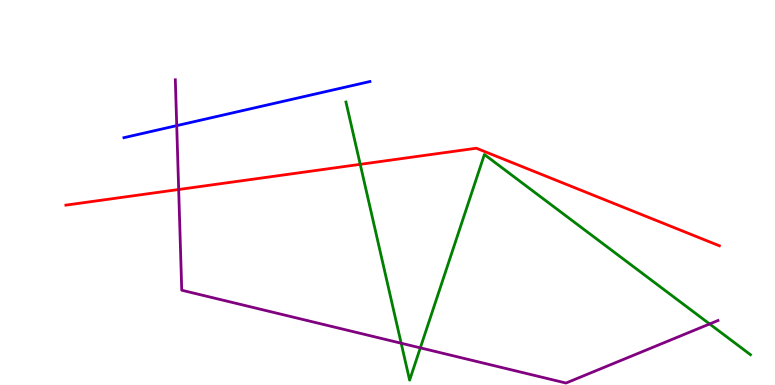[{'lines': ['blue', 'red'], 'intersections': []}, {'lines': ['green', 'red'], 'intersections': [{'x': 4.65, 'y': 5.73}]}, {'lines': ['purple', 'red'], 'intersections': [{'x': 2.31, 'y': 5.08}]}, {'lines': ['blue', 'green'], 'intersections': []}, {'lines': ['blue', 'purple'], 'intersections': [{'x': 2.28, 'y': 6.74}]}, {'lines': ['green', 'purple'], 'intersections': [{'x': 5.18, 'y': 1.09}, {'x': 5.42, 'y': 0.965}, {'x': 9.16, 'y': 1.59}]}]